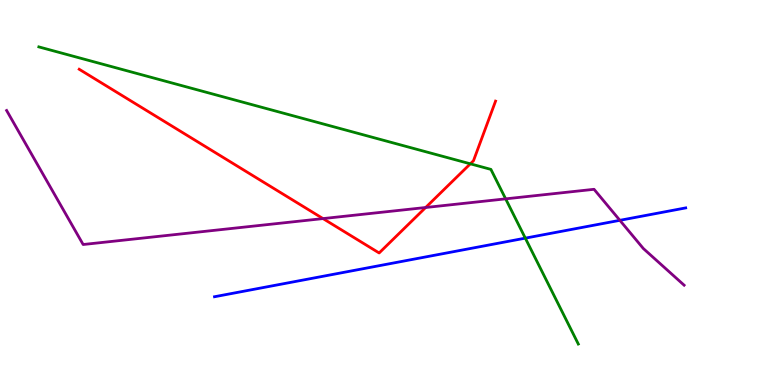[{'lines': ['blue', 'red'], 'intersections': []}, {'lines': ['green', 'red'], 'intersections': [{'x': 6.07, 'y': 5.75}]}, {'lines': ['purple', 'red'], 'intersections': [{'x': 4.17, 'y': 4.32}, {'x': 5.49, 'y': 4.61}]}, {'lines': ['blue', 'green'], 'intersections': [{'x': 6.78, 'y': 3.81}]}, {'lines': ['blue', 'purple'], 'intersections': [{'x': 8.0, 'y': 4.28}]}, {'lines': ['green', 'purple'], 'intersections': [{'x': 6.52, 'y': 4.83}]}]